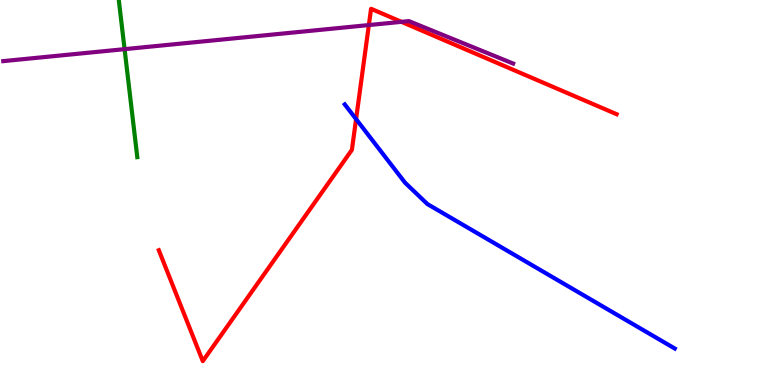[{'lines': ['blue', 'red'], 'intersections': [{'x': 4.59, 'y': 6.91}]}, {'lines': ['green', 'red'], 'intersections': []}, {'lines': ['purple', 'red'], 'intersections': [{'x': 4.76, 'y': 9.35}, {'x': 5.18, 'y': 9.43}]}, {'lines': ['blue', 'green'], 'intersections': []}, {'lines': ['blue', 'purple'], 'intersections': []}, {'lines': ['green', 'purple'], 'intersections': [{'x': 1.61, 'y': 8.72}]}]